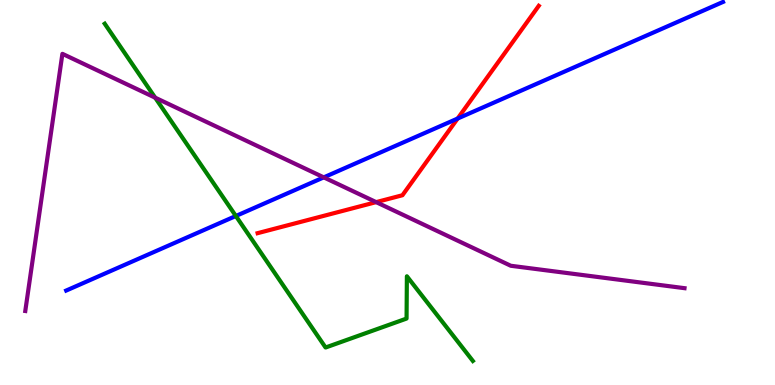[{'lines': ['blue', 'red'], 'intersections': [{'x': 5.91, 'y': 6.92}]}, {'lines': ['green', 'red'], 'intersections': []}, {'lines': ['purple', 'red'], 'intersections': [{'x': 4.85, 'y': 4.75}]}, {'lines': ['blue', 'green'], 'intersections': [{'x': 3.04, 'y': 4.39}]}, {'lines': ['blue', 'purple'], 'intersections': [{'x': 4.18, 'y': 5.39}]}, {'lines': ['green', 'purple'], 'intersections': [{'x': 2.0, 'y': 7.46}]}]